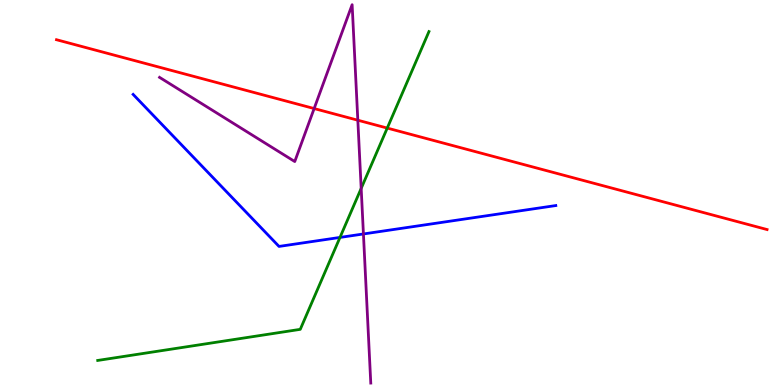[{'lines': ['blue', 'red'], 'intersections': []}, {'lines': ['green', 'red'], 'intersections': [{'x': 5.0, 'y': 6.67}]}, {'lines': ['purple', 'red'], 'intersections': [{'x': 4.05, 'y': 7.18}, {'x': 4.62, 'y': 6.88}]}, {'lines': ['blue', 'green'], 'intersections': [{'x': 4.39, 'y': 3.83}]}, {'lines': ['blue', 'purple'], 'intersections': [{'x': 4.69, 'y': 3.92}]}, {'lines': ['green', 'purple'], 'intersections': [{'x': 4.66, 'y': 5.11}]}]